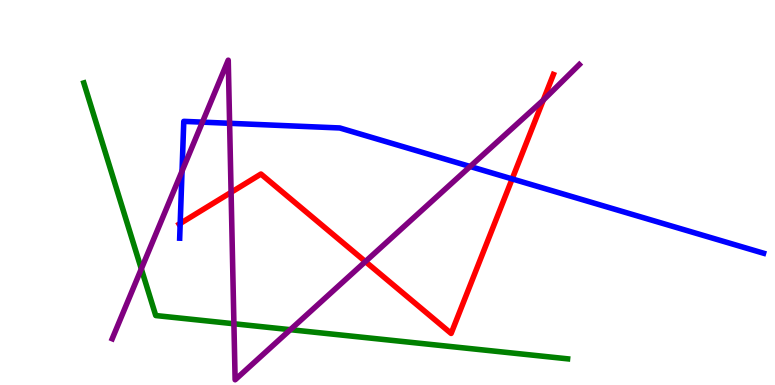[{'lines': ['blue', 'red'], 'intersections': [{'x': 2.33, 'y': 4.19}, {'x': 6.61, 'y': 5.35}]}, {'lines': ['green', 'red'], 'intersections': []}, {'lines': ['purple', 'red'], 'intersections': [{'x': 2.98, 'y': 5.0}, {'x': 4.71, 'y': 3.21}, {'x': 7.01, 'y': 7.4}]}, {'lines': ['blue', 'green'], 'intersections': []}, {'lines': ['blue', 'purple'], 'intersections': [{'x': 2.35, 'y': 5.55}, {'x': 2.61, 'y': 6.83}, {'x': 2.96, 'y': 6.8}, {'x': 6.07, 'y': 5.68}]}, {'lines': ['green', 'purple'], 'intersections': [{'x': 1.82, 'y': 3.02}, {'x': 3.02, 'y': 1.59}, {'x': 3.75, 'y': 1.44}]}]